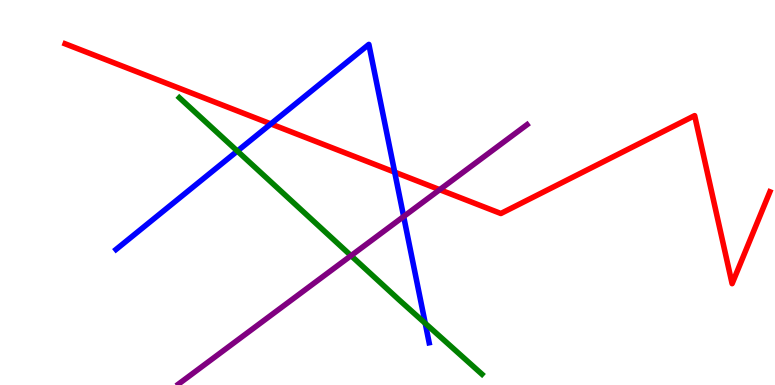[{'lines': ['blue', 'red'], 'intersections': [{'x': 3.49, 'y': 6.78}, {'x': 5.09, 'y': 5.53}]}, {'lines': ['green', 'red'], 'intersections': []}, {'lines': ['purple', 'red'], 'intersections': [{'x': 5.67, 'y': 5.07}]}, {'lines': ['blue', 'green'], 'intersections': [{'x': 3.06, 'y': 6.08}, {'x': 5.49, 'y': 1.6}]}, {'lines': ['blue', 'purple'], 'intersections': [{'x': 5.21, 'y': 4.38}]}, {'lines': ['green', 'purple'], 'intersections': [{'x': 4.53, 'y': 3.36}]}]